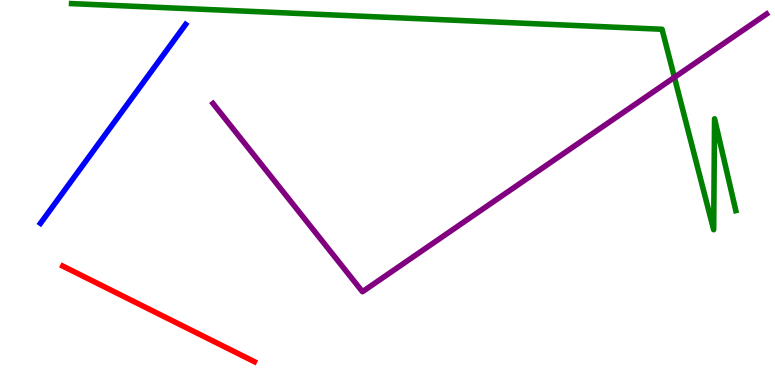[{'lines': ['blue', 'red'], 'intersections': []}, {'lines': ['green', 'red'], 'intersections': []}, {'lines': ['purple', 'red'], 'intersections': []}, {'lines': ['blue', 'green'], 'intersections': []}, {'lines': ['blue', 'purple'], 'intersections': []}, {'lines': ['green', 'purple'], 'intersections': [{'x': 8.7, 'y': 7.99}]}]